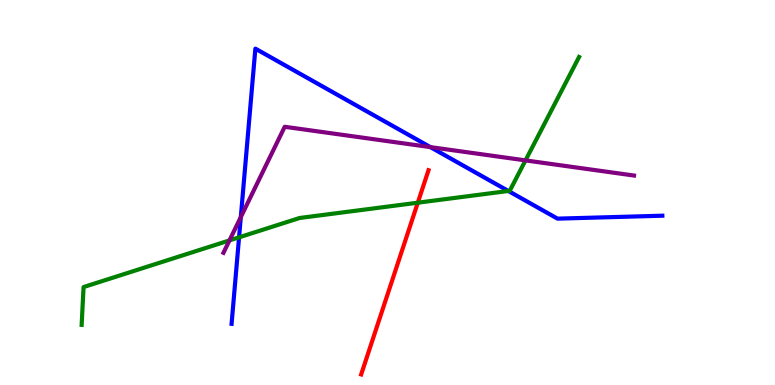[{'lines': ['blue', 'red'], 'intersections': []}, {'lines': ['green', 'red'], 'intersections': [{'x': 5.39, 'y': 4.74}]}, {'lines': ['purple', 'red'], 'intersections': []}, {'lines': ['blue', 'green'], 'intersections': [{'x': 3.08, 'y': 3.84}, {'x': 6.56, 'y': 5.04}]}, {'lines': ['blue', 'purple'], 'intersections': [{'x': 3.11, 'y': 4.36}, {'x': 5.55, 'y': 6.18}]}, {'lines': ['green', 'purple'], 'intersections': [{'x': 2.96, 'y': 3.76}, {'x': 6.78, 'y': 5.83}]}]